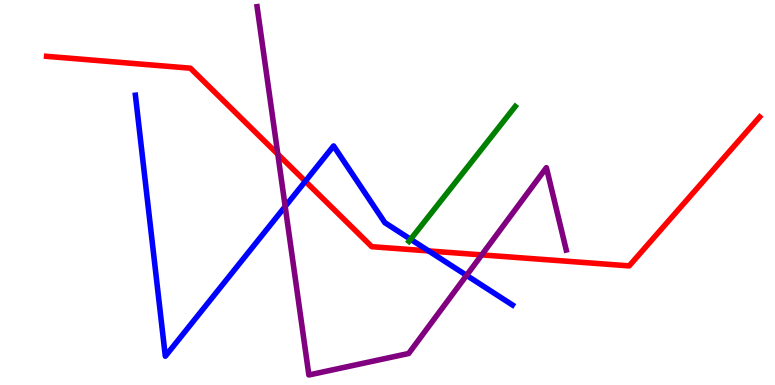[{'lines': ['blue', 'red'], 'intersections': [{'x': 3.94, 'y': 5.29}, {'x': 5.53, 'y': 3.48}]}, {'lines': ['green', 'red'], 'intersections': []}, {'lines': ['purple', 'red'], 'intersections': [{'x': 3.58, 'y': 5.99}, {'x': 6.22, 'y': 3.38}]}, {'lines': ['blue', 'green'], 'intersections': [{'x': 5.3, 'y': 3.78}]}, {'lines': ['blue', 'purple'], 'intersections': [{'x': 3.68, 'y': 4.64}, {'x': 6.02, 'y': 2.85}]}, {'lines': ['green', 'purple'], 'intersections': []}]